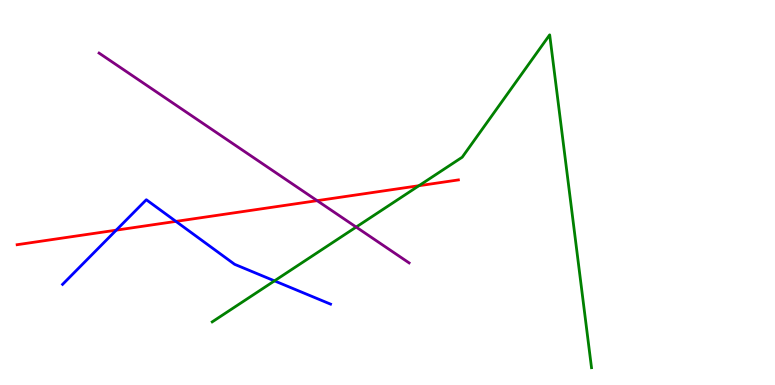[{'lines': ['blue', 'red'], 'intersections': [{'x': 1.5, 'y': 4.02}, {'x': 2.27, 'y': 4.25}]}, {'lines': ['green', 'red'], 'intersections': [{'x': 5.41, 'y': 5.18}]}, {'lines': ['purple', 'red'], 'intersections': [{'x': 4.09, 'y': 4.79}]}, {'lines': ['blue', 'green'], 'intersections': [{'x': 3.54, 'y': 2.7}]}, {'lines': ['blue', 'purple'], 'intersections': []}, {'lines': ['green', 'purple'], 'intersections': [{'x': 4.6, 'y': 4.1}]}]